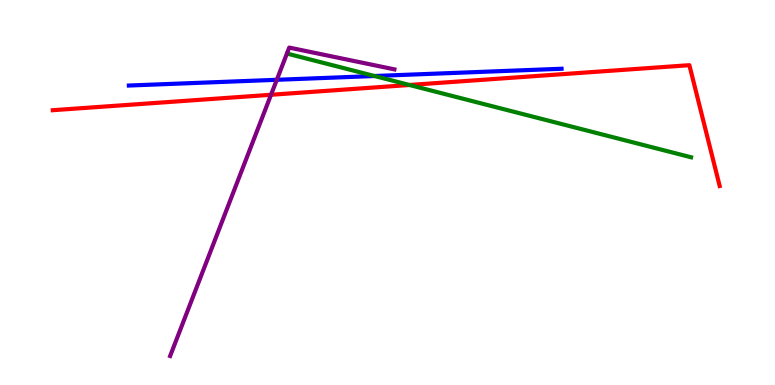[{'lines': ['blue', 'red'], 'intersections': []}, {'lines': ['green', 'red'], 'intersections': [{'x': 5.28, 'y': 7.79}]}, {'lines': ['purple', 'red'], 'intersections': [{'x': 3.5, 'y': 7.54}]}, {'lines': ['blue', 'green'], 'intersections': [{'x': 4.83, 'y': 8.03}]}, {'lines': ['blue', 'purple'], 'intersections': [{'x': 3.57, 'y': 7.93}]}, {'lines': ['green', 'purple'], 'intersections': []}]